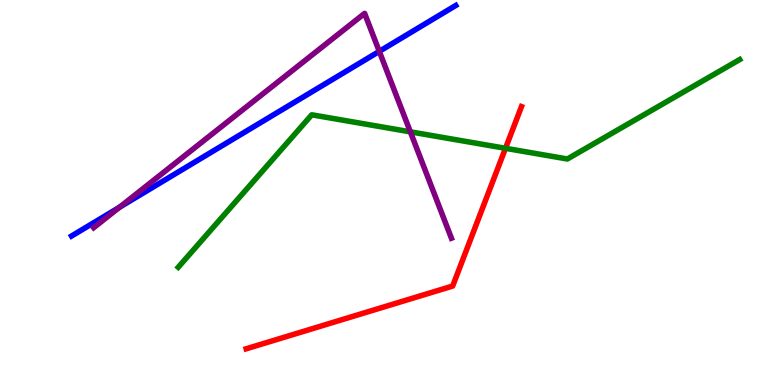[{'lines': ['blue', 'red'], 'intersections': []}, {'lines': ['green', 'red'], 'intersections': [{'x': 6.52, 'y': 6.15}]}, {'lines': ['purple', 'red'], 'intersections': []}, {'lines': ['blue', 'green'], 'intersections': []}, {'lines': ['blue', 'purple'], 'intersections': [{'x': 1.54, 'y': 4.62}, {'x': 4.89, 'y': 8.67}]}, {'lines': ['green', 'purple'], 'intersections': [{'x': 5.29, 'y': 6.58}]}]